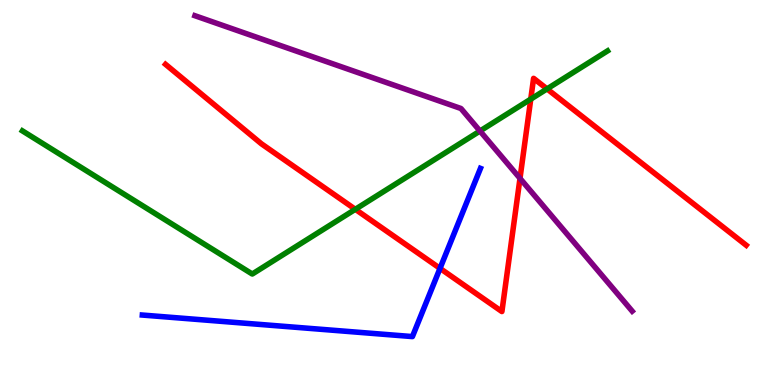[{'lines': ['blue', 'red'], 'intersections': [{'x': 5.68, 'y': 3.03}]}, {'lines': ['green', 'red'], 'intersections': [{'x': 4.58, 'y': 4.56}, {'x': 6.85, 'y': 7.43}, {'x': 7.06, 'y': 7.69}]}, {'lines': ['purple', 'red'], 'intersections': [{'x': 6.71, 'y': 5.37}]}, {'lines': ['blue', 'green'], 'intersections': []}, {'lines': ['blue', 'purple'], 'intersections': []}, {'lines': ['green', 'purple'], 'intersections': [{'x': 6.19, 'y': 6.6}]}]